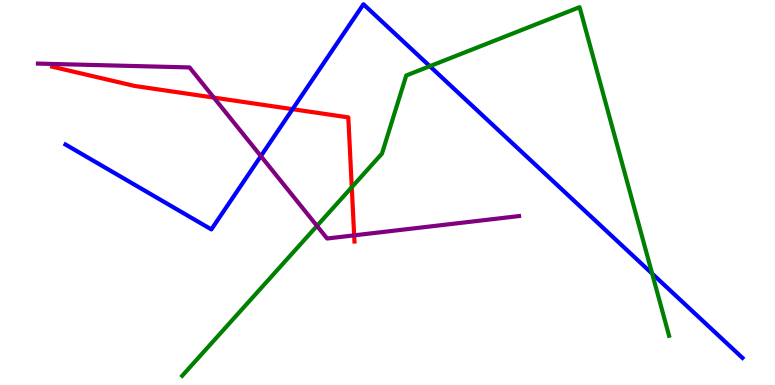[{'lines': ['blue', 'red'], 'intersections': [{'x': 3.78, 'y': 7.16}]}, {'lines': ['green', 'red'], 'intersections': [{'x': 4.54, 'y': 5.14}]}, {'lines': ['purple', 'red'], 'intersections': [{'x': 2.76, 'y': 7.46}, {'x': 4.57, 'y': 3.89}]}, {'lines': ['blue', 'green'], 'intersections': [{'x': 5.55, 'y': 8.28}, {'x': 8.41, 'y': 2.89}]}, {'lines': ['blue', 'purple'], 'intersections': [{'x': 3.37, 'y': 5.95}]}, {'lines': ['green', 'purple'], 'intersections': [{'x': 4.09, 'y': 4.13}]}]